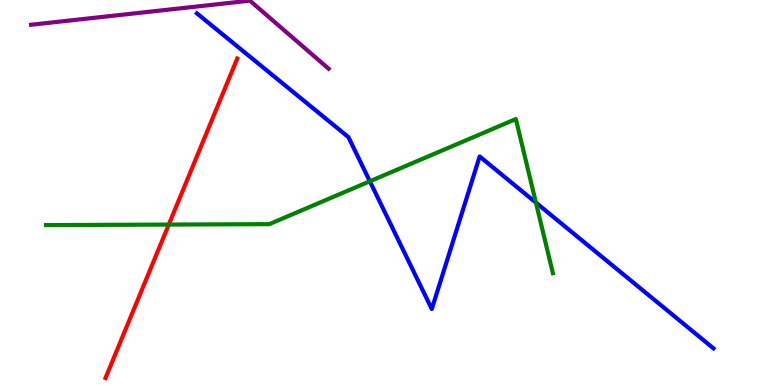[{'lines': ['blue', 'red'], 'intersections': []}, {'lines': ['green', 'red'], 'intersections': [{'x': 2.18, 'y': 4.17}]}, {'lines': ['purple', 'red'], 'intersections': []}, {'lines': ['blue', 'green'], 'intersections': [{'x': 4.77, 'y': 5.29}, {'x': 6.92, 'y': 4.74}]}, {'lines': ['blue', 'purple'], 'intersections': []}, {'lines': ['green', 'purple'], 'intersections': []}]